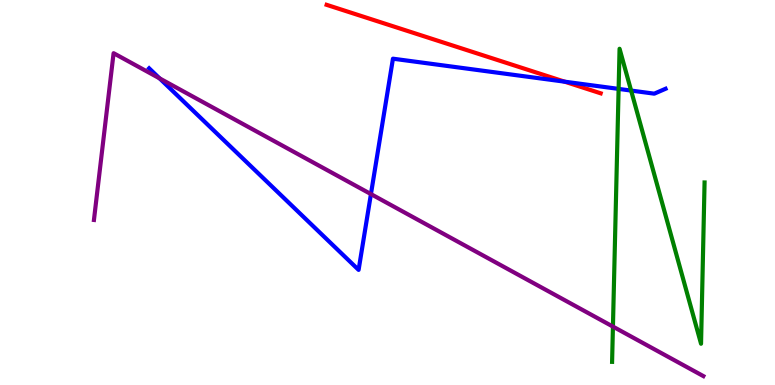[{'lines': ['blue', 'red'], 'intersections': [{'x': 7.29, 'y': 7.88}]}, {'lines': ['green', 'red'], 'intersections': []}, {'lines': ['purple', 'red'], 'intersections': []}, {'lines': ['blue', 'green'], 'intersections': [{'x': 7.98, 'y': 7.69}, {'x': 8.14, 'y': 7.65}]}, {'lines': ['blue', 'purple'], 'intersections': [{'x': 2.06, 'y': 7.96}, {'x': 4.79, 'y': 4.96}]}, {'lines': ['green', 'purple'], 'intersections': [{'x': 7.91, 'y': 1.52}]}]